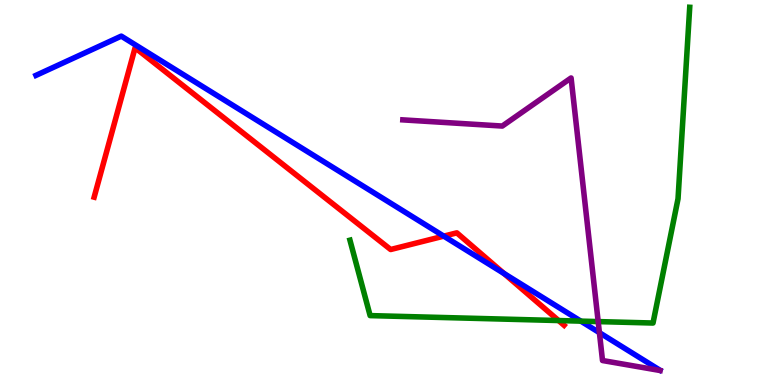[{'lines': ['blue', 'red'], 'intersections': [{'x': 5.73, 'y': 3.87}, {'x': 6.5, 'y': 2.9}]}, {'lines': ['green', 'red'], 'intersections': [{'x': 7.21, 'y': 1.67}]}, {'lines': ['purple', 'red'], 'intersections': []}, {'lines': ['blue', 'green'], 'intersections': [{'x': 7.49, 'y': 1.66}]}, {'lines': ['blue', 'purple'], 'intersections': [{'x': 7.73, 'y': 1.36}]}, {'lines': ['green', 'purple'], 'intersections': [{'x': 7.72, 'y': 1.65}]}]